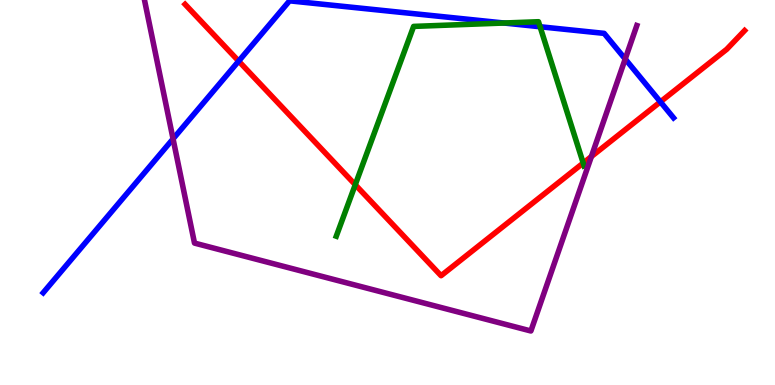[{'lines': ['blue', 'red'], 'intersections': [{'x': 3.08, 'y': 8.41}, {'x': 8.52, 'y': 7.35}]}, {'lines': ['green', 'red'], 'intersections': [{'x': 4.58, 'y': 5.2}, {'x': 7.53, 'y': 5.77}]}, {'lines': ['purple', 'red'], 'intersections': [{'x': 7.63, 'y': 5.93}]}, {'lines': ['blue', 'green'], 'intersections': [{'x': 6.5, 'y': 9.4}, {'x': 6.97, 'y': 9.31}]}, {'lines': ['blue', 'purple'], 'intersections': [{'x': 2.23, 'y': 6.39}, {'x': 8.07, 'y': 8.47}]}, {'lines': ['green', 'purple'], 'intersections': []}]